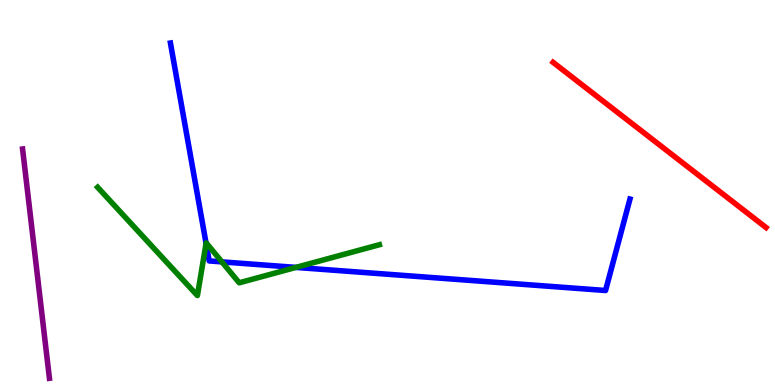[{'lines': ['blue', 'red'], 'intersections': []}, {'lines': ['green', 'red'], 'intersections': []}, {'lines': ['purple', 'red'], 'intersections': []}, {'lines': ['blue', 'green'], 'intersections': [{'x': 2.66, 'y': 3.68}, {'x': 2.86, 'y': 3.2}, {'x': 3.82, 'y': 3.05}]}, {'lines': ['blue', 'purple'], 'intersections': []}, {'lines': ['green', 'purple'], 'intersections': []}]